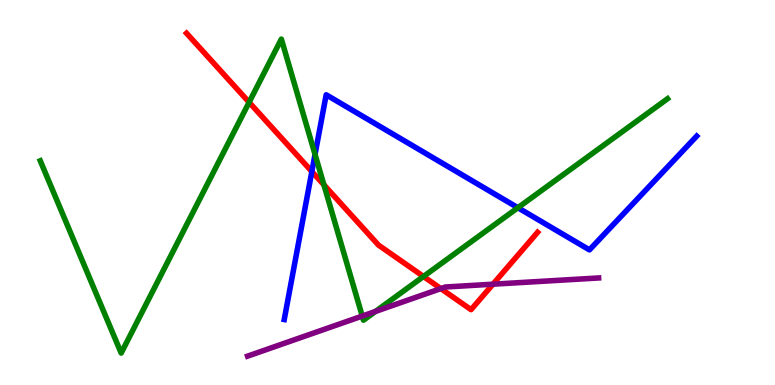[{'lines': ['blue', 'red'], 'intersections': [{'x': 4.02, 'y': 5.54}]}, {'lines': ['green', 'red'], 'intersections': [{'x': 3.21, 'y': 7.34}, {'x': 4.18, 'y': 5.2}, {'x': 5.46, 'y': 2.82}]}, {'lines': ['purple', 'red'], 'intersections': [{'x': 5.69, 'y': 2.5}, {'x': 6.36, 'y': 2.62}]}, {'lines': ['blue', 'green'], 'intersections': [{'x': 4.07, 'y': 5.99}, {'x': 6.68, 'y': 4.6}]}, {'lines': ['blue', 'purple'], 'intersections': []}, {'lines': ['green', 'purple'], 'intersections': [{'x': 4.67, 'y': 1.79}, {'x': 4.84, 'y': 1.91}]}]